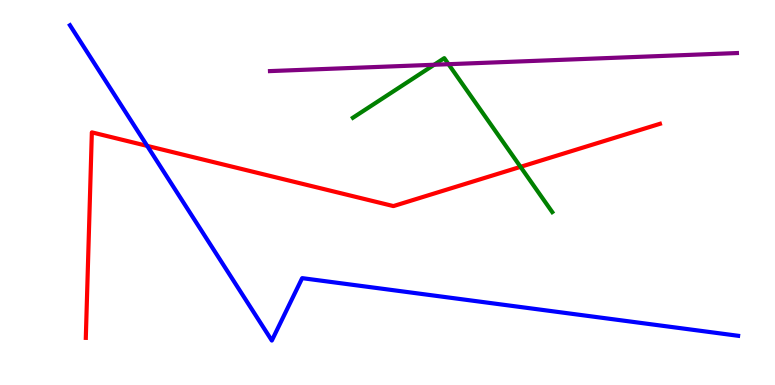[{'lines': ['blue', 'red'], 'intersections': [{'x': 1.9, 'y': 6.21}]}, {'lines': ['green', 'red'], 'intersections': [{'x': 6.72, 'y': 5.67}]}, {'lines': ['purple', 'red'], 'intersections': []}, {'lines': ['blue', 'green'], 'intersections': []}, {'lines': ['blue', 'purple'], 'intersections': []}, {'lines': ['green', 'purple'], 'intersections': [{'x': 5.6, 'y': 8.32}, {'x': 5.79, 'y': 8.33}]}]